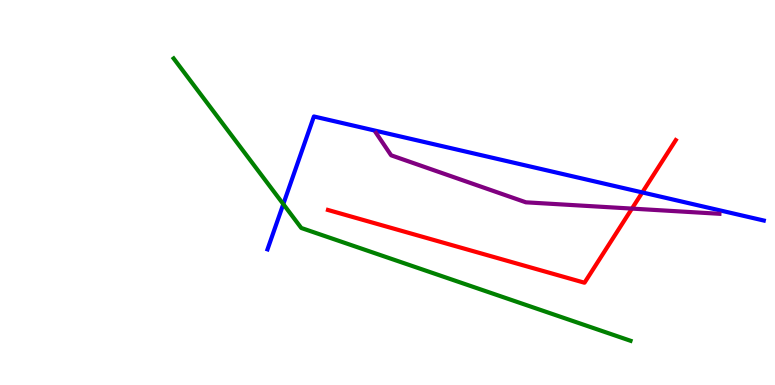[{'lines': ['blue', 'red'], 'intersections': [{'x': 8.29, 'y': 5.0}]}, {'lines': ['green', 'red'], 'intersections': []}, {'lines': ['purple', 'red'], 'intersections': [{'x': 8.15, 'y': 4.58}]}, {'lines': ['blue', 'green'], 'intersections': [{'x': 3.66, 'y': 4.7}]}, {'lines': ['blue', 'purple'], 'intersections': []}, {'lines': ['green', 'purple'], 'intersections': []}]